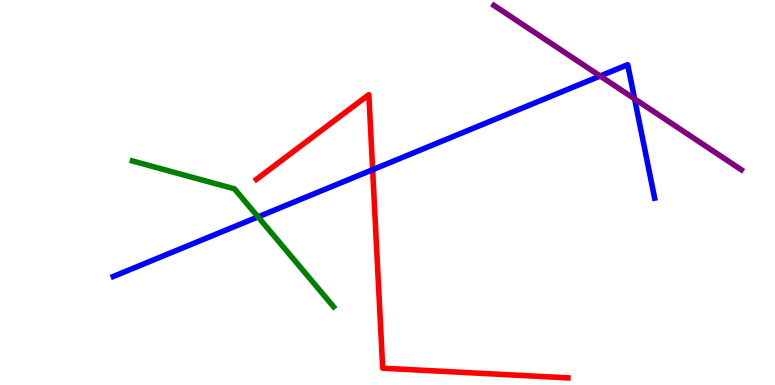[{'lines': ['blue', 'red'], 'intersections': [{'x': 4.81, 'y': 5.59}]}, {'lines': ['green', 'red'], 'intersections': []}, {'lines': ['purple', 'red'], 'intersections': []}, {'lines': ['blue', 'green'], 'intersections': [{'x': 3.33, 'y': 4.37}]}, {'lines': ['blue', 'purple'], 'intersections': [{'x': 7.74, 'y': 8.03}, {'x': 8.19, 'y': 7.43}]}, {'lines': ['green', 'purple'], 'intersections': []}]